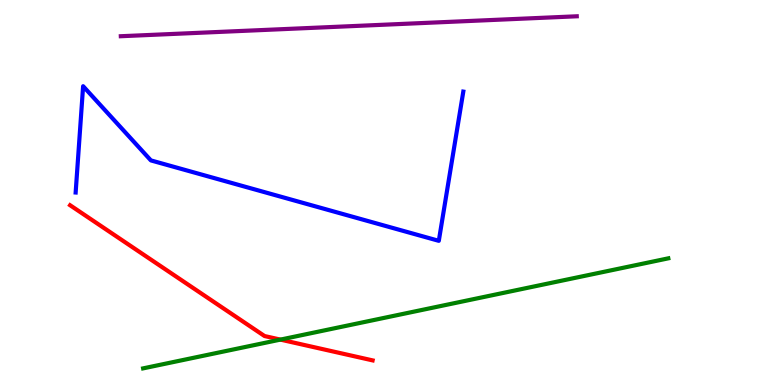[{'lines': ['blue', 'red'], 'intersections': []}, {'lines': ['green', 'red'], 'intersections': [{'x': 3.62, 'y': 1.18}]}, {'lines': ['purple', 'red'], 'intersections': []}, {'lines': ['blue', 'green'], 'intersections': []}, {'lines': ['blue', 'purple'], 'intersections': []}, {'lines': ['green', 'purple'], 'intersections': []}]